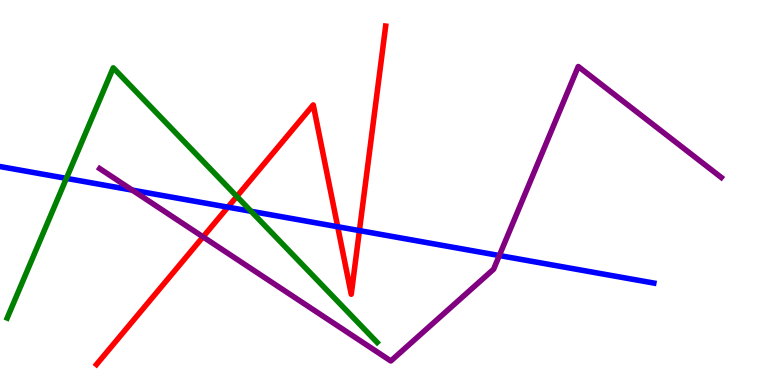[{'lines': ['blue', 'red'], 'intersections': [{'x': 2.94, 'y': 4.62}, {'x': 4.36, 'y': 4.11}, {'x': 4.64, 'y': 4.01}]}, {'lines': ['green', 'red'], 'intersections': [{'x': 3.06, 'y': 4.9}]}, {'lines': ['purple', 'red'], 'intersections': [{'x': 2.62, 'y': 3.85}]}, {'lines': ['blue', 'green'], 'intersections': [{'x': 0.857, 'y': 5.37}, {'x': 3.24, 'y': 4.51}]}, {'lines': ['blue', 'purple'], 'intersections': [{'x': 1.71, 'y': 5.06}, {'x': 6.44, 'y': 3.36}]}, {'lines': ['green', 'purple'], 'intersections': []}]